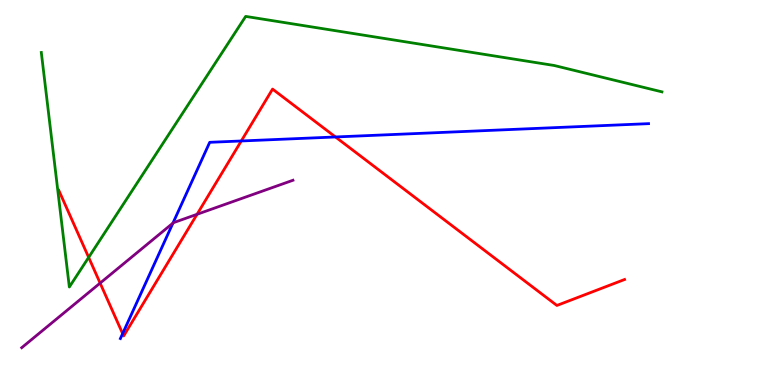[{'lines': ['blue', 'red'], 'intersections': [{'x': 1.58, 'y': 1.33}, {'x': 3.11, 'y': 6.34}, {'x': 4.33, 'y': 6.44}]}, {'lines': ['green', 'red'], 'intersections': [{'x': 1.14, 'y': 3.31}]}, {'lines': ['purple', 'red'], 'intersections': [{'x': 1.29, 'y': 2.65}, {'x': 2.54, 'y': 4.43}]}, {'lines': ['blue', 'green'], 'intersections': []}, {'lines': ['blue', 'purple'], 'intersections': [{'x': 2.23, 'y': 4.21}]}, {'lines': ['green', 'purple'], 'intersections': []}]